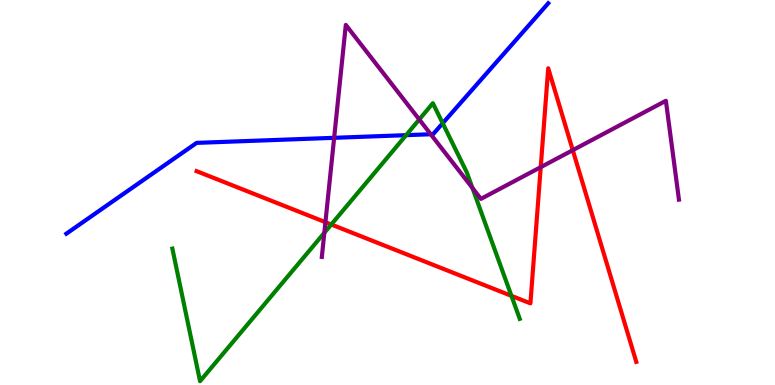[{'lines': ['blue', 'red'], 'intersections': []}, {'lines': ['green', 'red'], 'intersections': [{'x': 4.27, 'y': 4.17}, {'x': 6.6, 'y': 2.32}]}, {'lines': ['purple', 'red'], 'intersections': [{'x': 4.2, 'y': 4.23}, {'x': 6.98, 'y': 5.66}, {'x': 7.39, 'y': 6.1}]}, {'lines': ['blue', 'green'], 'intersections': [{'x': 5.24, 'y': 6.49}, {'x': 5.71, 'y': 6.8}]}, {'lines': ['blue', 'purple'], 'intersections': [{'x': 4.31, 'y': 6.42}, {'x': 5.56, 'y': 6.51}]}, {'lines': ['green', 'purple'], 'intersections': [{'x': 4.18, 'y': 3.95}, {'x': 5.41, 'y': 6.9}, {'x': 6.1, 'y': 5.12}]}]